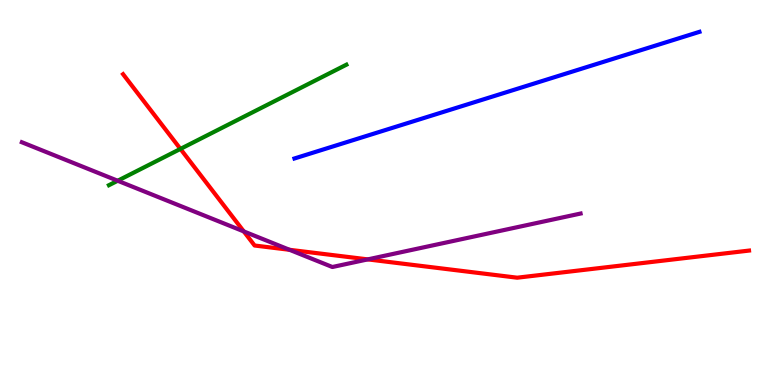[{'lines': ['blue', 'red'], 'intersections': []}, {'lines': ['green', 'red'], 'intersections': [{'x': 2.33, 'y': 6.13}]}, {'lines': ['purple', 'red'], 'intersections': [{'x': 3.15, 'y': 3.99}, {'x': 3.74, 'y': 3.51}, {'x': 4.75, 'y': 3.26}]}, {'lines': ['blue', 'green'], 'intersections': []}, {'lines': ['blue', 'purple'], 'intersections': []}, {'lines': ['green', 'purple'], 'intersections': [{'x': 1.52, 'y': 5.31}]}]